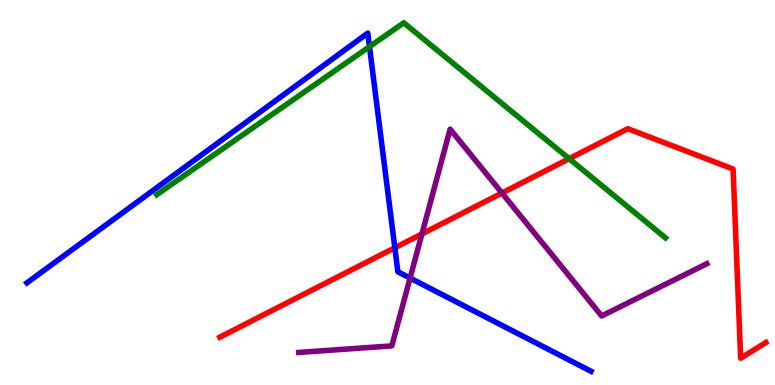[{'lines': ['blue', 'red'], 'intersections': [{'x': 5.09, 'y': 3.56}]}, {'lines': ['green', 'red'], 'intersections': [{'x': 7.34, 'y': 5.88}]}, {'lines': ['purple', 'red'], 'intersections': [{'x': 5.44, 'y': 3.92}, {'x': 6.48, 'y': 4.99}]}, {'lines': ['blue', 'green'], 'intersections': [{'x': 4.77, 'y': 8.79}]}, {'lines': ['blue', 'purple'], 'intersections': [{'x': 5.29, 'y': 2.78}]}, {'lines': ['green', 'purple'], 'intersections': []}]